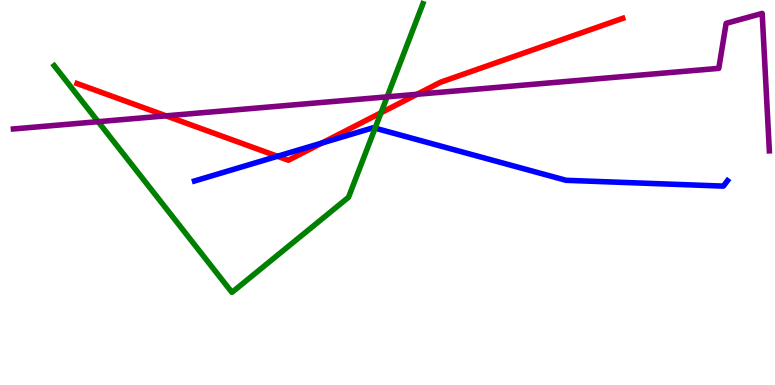[{'lines': ['blue', 'red'], 'intersections': [{'x': 3.58, 'y': 5.94}, {'x': 4.15, 'y': 6.29}]}, {'lines': ['green', 'red'], 'intersections': [{'x': 4.92, 'y': 7.07}]}, {'lines': ['purple', 'red'], 'intersections': [{'x': 2.14, 'y': 6.99}, {'x': 5.38, 'y': 7.55}]}, {'lines': ['blue', 'green'], 'intersections': [{'x': 4.84, 'y': 6.67}]}, {'lines': ['blue', 'purple'], 'intersections': []}, {'lines': ['green', 'purple'], 'intersections': [{'x': 1.27, 'y': 6.84}, {'x': 5.0, 'y': 7.48}]}]